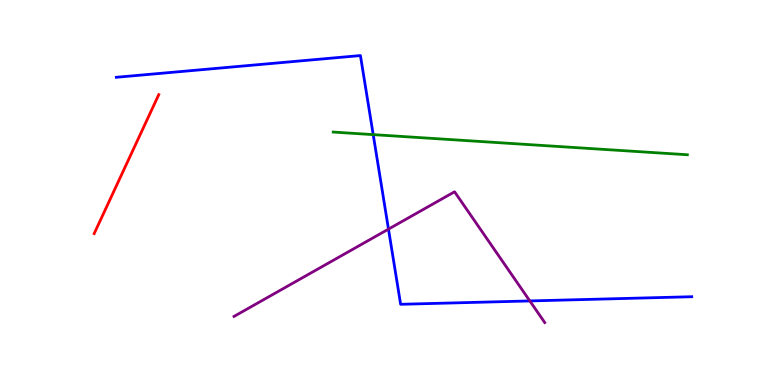[{'lines': ['blue', 'red'], 'intersections': []}, {'lines': ['green', 'red'], 'intersections': []}, {'lines': ['purple', 'red'], 'intersections': []}, {'lines': ['blue', 'green'], 'intersections': [{'x': 4.82, 'y': 6.5}]}, {'lines': ['blue', 'purple'], 'intersections': [{'x': 5.01, 'y': 4.05}, {'x': 6.84, 'y': 2.18}]}, {'lines': ['green', 'purple'], 'intersections': []}]